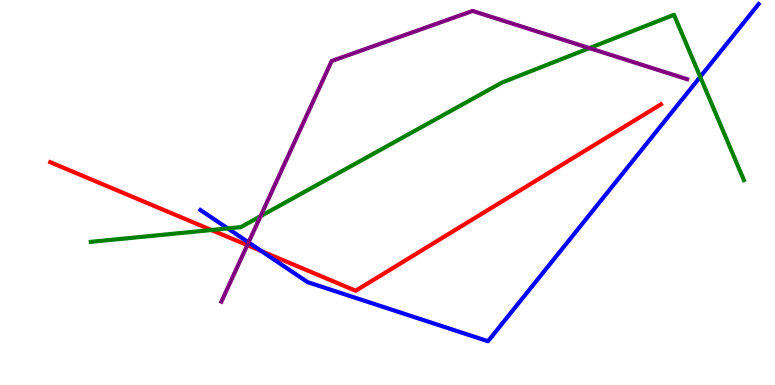[{'lines': ['blue', 'red'], 'intersections': [{'x': 3.37, 'y': 3.48}]}, {'lines': ['green', 'red'], 'intersections': [{'x': 2.73, 'y': 4.03}]}, {'lines': ['purple', 'red'], 'intersections': [{'x': 3.19, 'y': 3.63}]}, {'lines': ['blue', 'green'], 'intersections': [{'x': 2.94, 'y': 4.07}, {'x': 9.04, 'y': 8.0}]}, {'lines': ['blue', 'purple'], 'intersections': [{'x': 3.21, 'y': 3.7}]}, {'lines': ['green', 'purple'], 'intersections': [{'x': 3.36, 'y': 4.38}, {'x': 7.61, 'y': 8.75}]}]